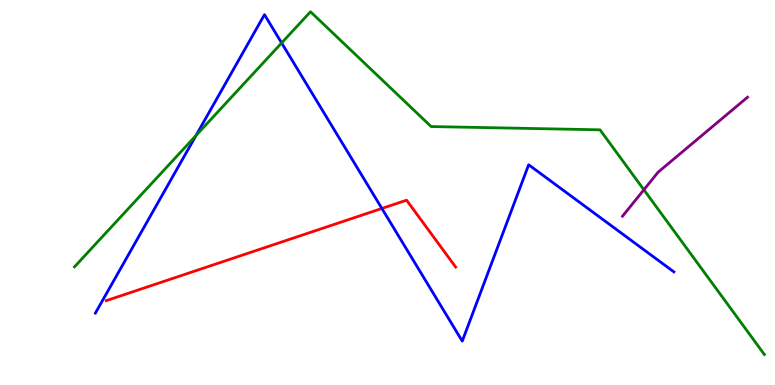[{'lines': ['blue', 'red'], 'intersections': [{'x': 4.93, 'y': 4.59}]}, {'lines': ['green', 'red'], 'intersections': []}, {'lines': ['purple', 'red'], 'intersections': []}, {'lines': ['blue', 'green'], 'intersections': [{'x': 2.53, 'y': 6.48}, {'x': 3.63, 'y': 8.88}]}, {'lines': ['blue', 'purple'], 'intersections': []}, {'lines': ['green', 'purple'], 'intersections': [{'x': 8.31, 'y': 5.07}]}]